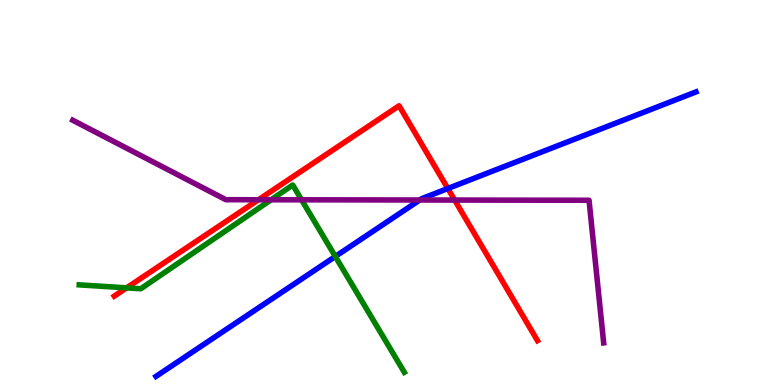[{'lines': ['blue', 'red'], 'intersections': [{'x': 5.78, 'y': 5.1}]}, {'lines': ['green', 'red'], 'intersections': [{'x': 1.63, 'y': 2.52}]}, {'lines': ['purple', 'red'], 'intersections': [{'x': 3.34, 'y': 4.81}, {'x': 5.87, 'y': 4.8}]}, {'lines': ['blue', 'green'], 'intersections': [{'x': 4.33, 'y': 3.34}]}, {'lines': ['blue', 'purple'], 'intersections': [{'x': 5.42, 'y': 4.81}]}, {'lines': ['green', 'purple'], 'intersections': [{'x': 3.5, 'y': 4.81}, {'x': 3.89, 'y': 4.81}]}]